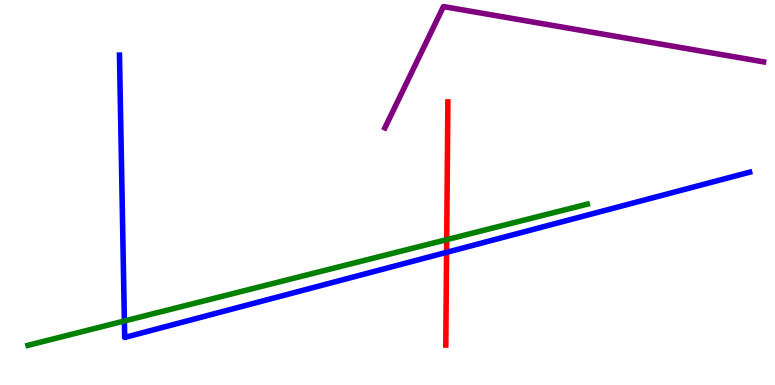[{'lines': ['blue', 'red'], 'intersections': [{'x': 5.76, 'y': 3.45}]}, {'lines': ['green', 'red'], 'intersections': [{'x': 5.76, 'y': 3.78}]}, {'lines': ['purple', 'red'], 'intersections': []}, {'lines': ['blue', 'green'], 'intersections': [{'x': 1.6, 'y': 1.66}]}, {'lines': ['blue', 'purple'], 'intersections': []}, {'lines': ['green', 'purple'], 'intersections': []}]